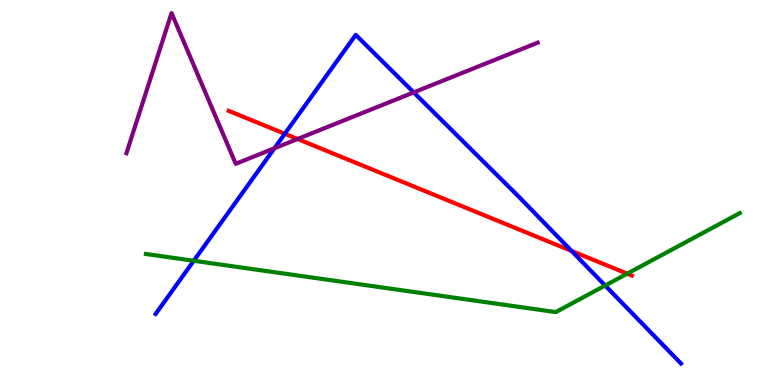[{'lines': ['blue', 'red'], 'intersections': [{'x': 3.68, 'y': 6.53}, {'x': 7.37, 'y': 3.48}]}, {'lines': ['green', 'red'], 'intersections': [{'x': 8.09, 'y': 2.89}]}, {'lines': ['purple', 'red'], 'intersections': [{'x': 3.84, 'y': 6.39}]}, {'lines': ['blue', 'green'], 'intersections': [{'x': 2.5, 'y': 3.23}, {'x': 7.81, 'y': 2.58}]}, {'lines': ['blue', 'purple'], 'intersections': [{'x': 3.54, 'y': 6.15}, {'x': 5.34, 'y': 7.6}]}, {'lines': ['green', 'purple'], 'intersections': []}]